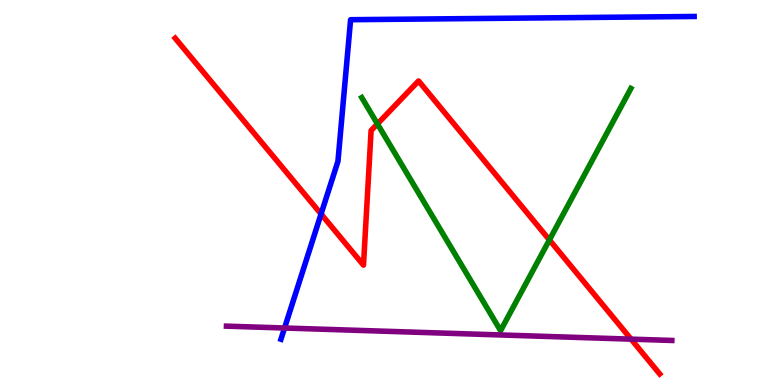[{'lines': ['blue', 'red'], 'intersections': [{'x': 4.14, 'y': 4.44}]}, {'lines': ['green', 'red'], 'intersections': [{'x': 4.87, 'y': 6.78}, {'x': 7.09, 'y': 3.77}]}, {'lines': ['purple', 'red'], 'intersections': [{'x': 8.14, 'y': 1.19}]}, {'lines': ['blue', 'green'], 'intersections': []}, {'lines': ['blue', 'purple'], 'intersections': [{'x': 3.67, 'y': 1.48}]}, {'lines': ['green', 'purple'], 'intersections': []}]